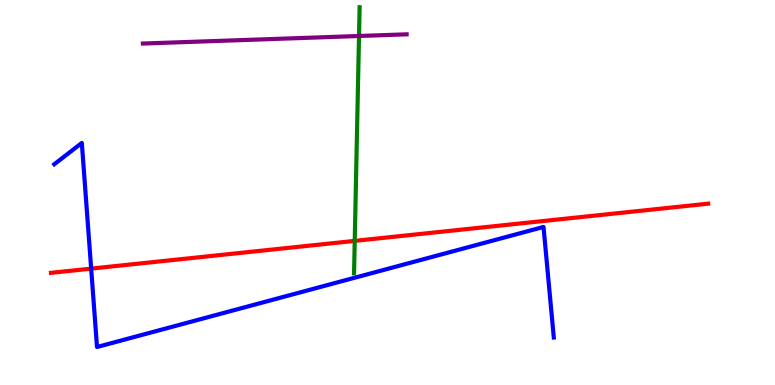[{'lines': ['blue', 'red'], 'intersections': [{'x': 1.18, 'y': 3.02}]}, {'lines': ['green', 'red'], 'intersections': [{'x': 4.58, 'y': 3.74}]}, {'lines': ['purple', 'red'], 'intersections': []}, {'lines': ['blue', 'green'], 'intersections': []}, {'lines': ['blue', 'purple'], 'intersections': []}, {'lines': ['green', 'purple'], 'intersections': [{'x': 4.63, 'y': 9.07}]}]